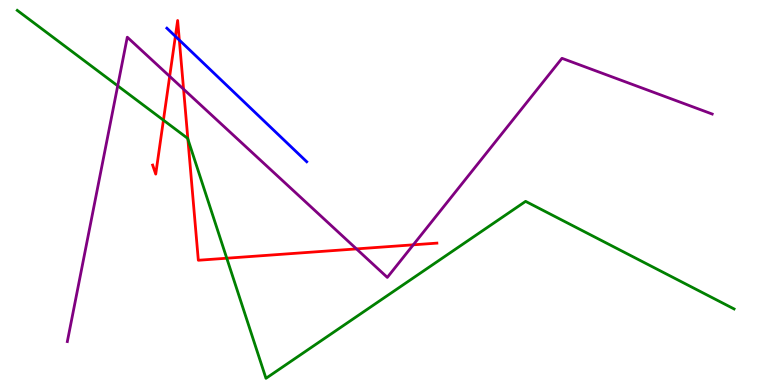[{'lines': ['blue', 'red'], 'intersections': [{'x': 2.26, 'y': 9.06}, {'x': 2.31, 'y': 8.96}]}, {'lines': ['green', 'red'], 'intersections': [{'x': 2.11, 'y': 6.88}, {'x': 2.42, 'y': 6.39}, {'x': 2.93, 'y': 3.29}]}, {'lines': ['purple', 'red'], 'intersections': [{'x': 2.19, 'y': 8.02}, {'x': 2.37, 'y': 7.68}, {'x': 4.6, 'y': 3.53}, {'x': 5.33, 'y': 3.64}]}, {'lines': ['blue', 'green'], 'intersections': []}, {'lines': ['blue', 'purple'], 'intersections': []}, {'lines': ['green', 'purple'], 'intersections': [{'x': 1.52, 'y': 7.77}]}]